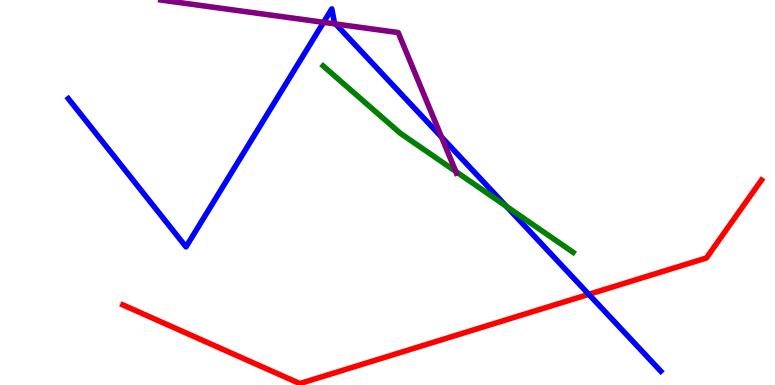[{'lines': ['blue', 'red'], 'intersections': [{'x': 7.6, 'y': 2.36}]}, {'lines': ['green', 'red'], 'intersections': []}, {'lines': ['purple', 'red'], 'intersections': []}, {'lines': ['blue', 'green'], 'intersections': [{'x': 6.53, 'y': 4.64}]}, {'lines': ['blue', 'purple'], 'intersections': [{'x': 4.17, 'y': 9.42}, {'x': 4.33, 'y': 9.38}, {'x': 5.7, 'y': 6.44}]}, {'lines': ['green', 'purple'], 'intersections': [{'x': 5.88, 'y': 5.55}]}]